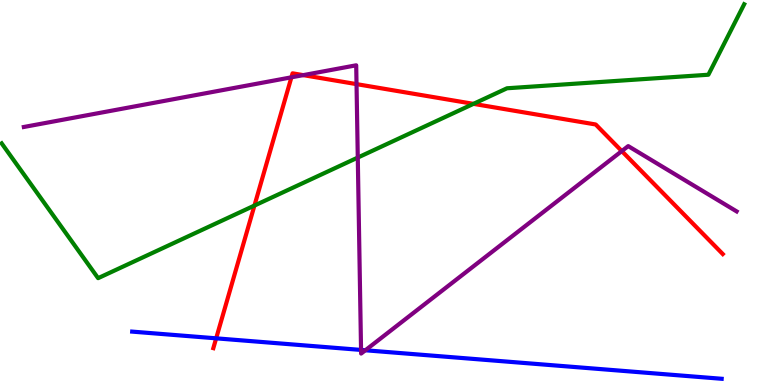[{'lines': ['blue', 'red'], 'intersections': [{'x': 2.79, 'y': 1.21}]}, {'lines': ['green', 'red'], 'intersections': [{'x': 3.28, 'y': 4.66}, {'x': 6.11, 'y': 7.3}]}, {'lines': ['purple', 'red'], 'intersections': [{'x': 3.76, 'y': 7.99}, {'x': 3.91, 'y': 8.05}, {'x': 4.6, 'y': 7.81}, {'x': 8.02, 'y': 6.08}]}, {'lines': ['blue', 'green'], 'intersections': []}, {'lines': ['blue', 'purple'], 'intersections': [{'x': 4.66, 'y': 0.911}, {'x': 4.71, 'y': 0.902}]}, {'lines': ['green', 'purple'], 'intersections': [{'x': 4.62, 'y': 5.91}]}]